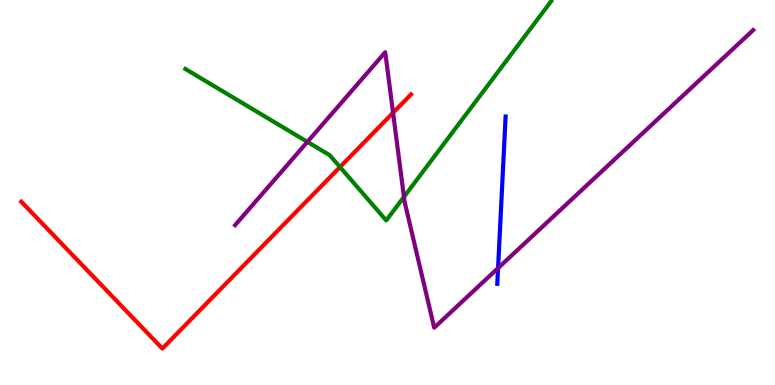[{'lines': ['blue', 'red'], 'intersections': []}, {'lines': ['green', 'red'], 'intersections': [{'x': 4.39, 'y': 5.66}]}, {'lines': ['purple', 'red'], 'intersections': [{'x': 5.07, 'y': 7.07}]}, {'lines': ['blue', 'green'], 'intersections': []}, {'lines': ['blue', 'purple'], 'intersections': [{'x': 6.43, 'y': 3.04}]}, {'lines': ['green', 'purple'], 'intersections': [{'x': 3.97, 'y': 6.31}, {'x': 5.21, 'y': 4.89}]}]